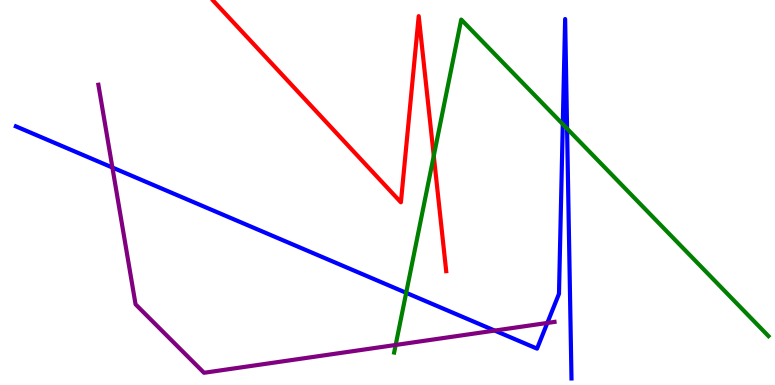[{'lines': ['blue', 'red'], 'intersections': []}, {'lines': ['green', 'red'], 'intersections': [{'x': 5.6, 'y': 5.95}]}, {'lines': ['purple', 'red'], 'intersections': []}, {'lines': ['blue', 'green'], 'intersections': [{'x': 5.24, 'y': 2.39}, {'x': 7.26, 'y': 6.77}, {'x': 7.32, 'y': 6.66}]}, {'lines': ['blue', 'purple'], 'intersections': [{'x': 1.45, 'y': 5.65}, {'x': 6.38, 'y': 1.41}, {'x': 7.06, 'y': 1.61}]}, {'lines': ['green', 'purple'], 'intersections': [{'x': 5.11, 'y': 1.04}]}]